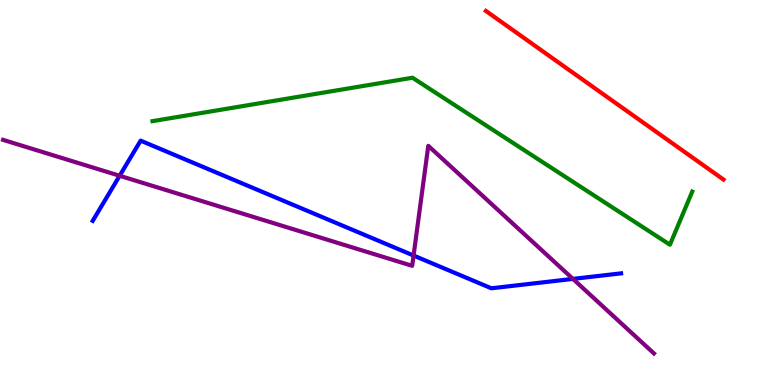[{'lines': ['blue', 'red'], 'intersections': []}, {'lines': ['green', 'red'], 'intersections': []}, {'lines': ['purple', 'red'], 'intersections': []}, {'lines': ['blue', 'green'], 'intersections': []}, {'lines': ['blue', 'purple'], 'intersections': [{'x': 1.54, 'y': 5.43}, {'x': 5.34, 'y': 3.36}, {'x': 7.39, 'y': 2.76}]}, {'lines': ['green', 'purple'], 'intersections': []}]